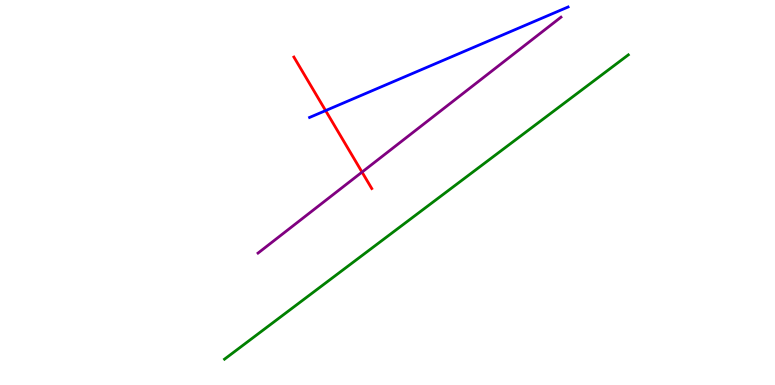[{'lines': ['blue', 'red'], 'intersections': [{'x': 4.2, 'y': 7.13}]}, {'lines': ['green', 'red'], 'intersections': []}, {'lines': ['purple', 'red'], 'intersections': [{'x': 4.67, 'y': 5.53}]}, {'lines': ['blue', 'green'], 'intersections': []}, {'lines': ['blue', 'purple'], 'intersections': []}, {'lines': ['green', 'purple'], 'intersections': []}]